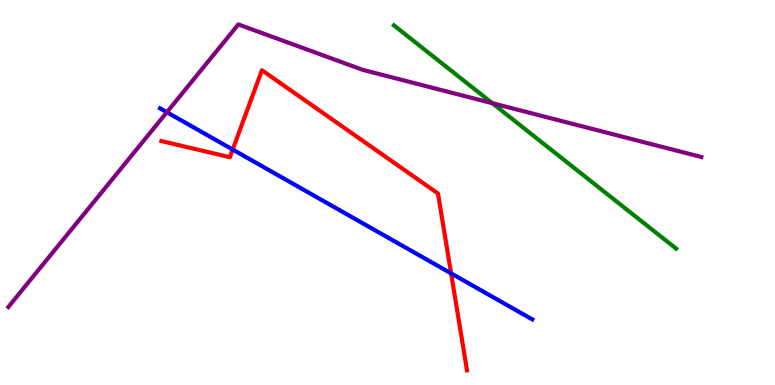[{'lines': ['blue', 'red'], 'intersections': [{'x': 3.0, 'y': 6.12}, {'x': 5.82, 'y': 2.9}]}, {'lines': ['green', 'red'], 'intersections': []}, {'lines': ['purple', 'red'], 'intersections': []}, {'lines': ['blue', 'green'], 'intersections': []}, {'lines': ['blue', 'purple'], 'intersections': [{'x': 2.15, 'y': 7.09}]}, {'lines': ['green', 'purple'], 'intersections': [{'x': 6.35, 'y': 7.32}]}]